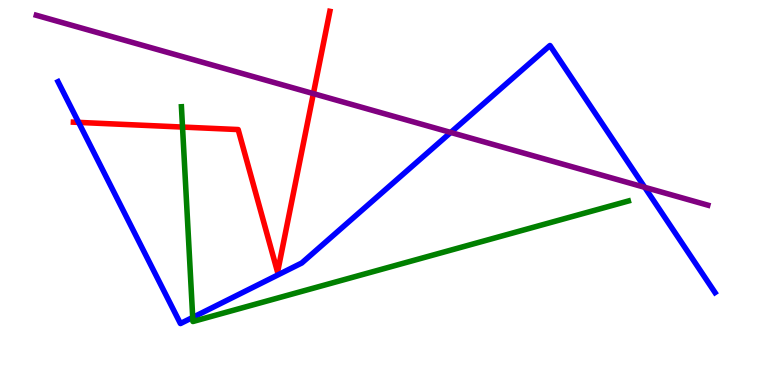[{'lines': ['blue', 'red'], 'intersections': [{'x': 1.01, 'y': 6.82}]}, {'lines': ['green', 'red'], 'intersections': [{'x': 2.36, 'y': 6.7}]}, {'lines': ['purple', 'red'], 'intersections': [{'x': 4.04, 'y': 7.57}]}, {'lines': ['blue', 'green'], 'intersections': [{'x': 2.49, 'y': 1.76}]}, {'lines': ['blue', 'purple'], 'intersections': [{'x': 5.82, 'y': 6.56}, {'x': 8.32, 'y': 5.13}]}, {'lines': ['green', 'purple'], 'intersections': []}]